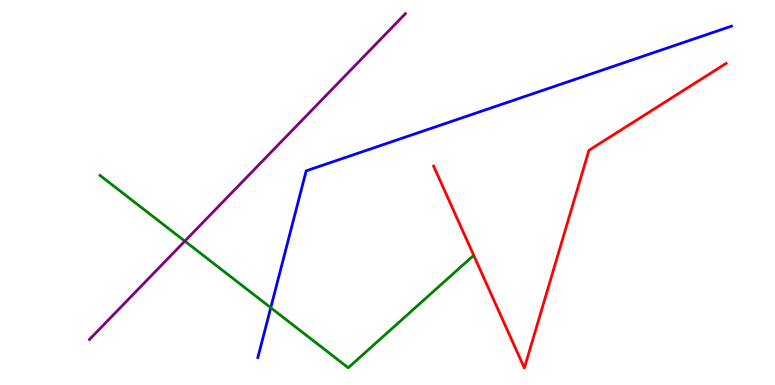[{'lines': ['blue', 'red'], 'intersections': []}, {'lines': ['green', 'red'], 'intersections': []}, {'lines': ['purple', 'red'], 'intersections': []}, {'lines': ['blue', 'green'], 'intersections': [{'x': 3.49, 'y': 2.01}]}, {'lines': ['blue', 'purple'], 'intersections': []}, {'lines': ['green', 'purple'], 'intersections': [{'x': 2.38, 'y': 3.74}]}]